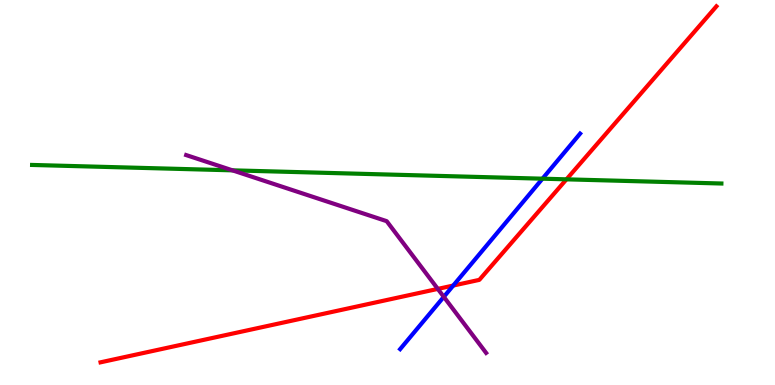[{'lines': ['blue', 'red'], 'intersections': [{'x': 5.85, 'y': 2.58}]}, {'lines': ['green', 'red'], 'intersections': [{'x': 7.31, 'y': 5.34}]}, {'lines': ['purple', 'red'], 'intersections': [{'x': 5.65, 'y': 2.5}]}, {'lines': ['blue', 'green'], 'intersections': [{'x': 7.0, 'y': 5.36}]}, {'lines': ['blue', 'purple'], 'intersections': [{'x': 5.73, 'y': 2.29}]}, {'lines': ['green', 'purple'], 'intersections': [{'x': 3.0, 'y': 5.58}]}]